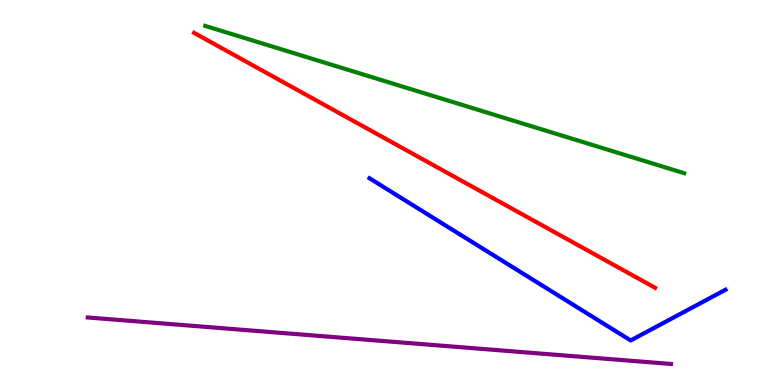[{'lines': ['blue', 'red'], 'intersections': []}, {'lines': ['green', 'red'], 'intersections': []}, {'lines': ['purple', 'red'], 'intersections': []}, {'lines': ['blue', 'green'], 'intersections': []}, {'lines': ['blue', 'purple'], 'intersections': []}, {'lines': ['green', 'purple'], 'intersections': []}]